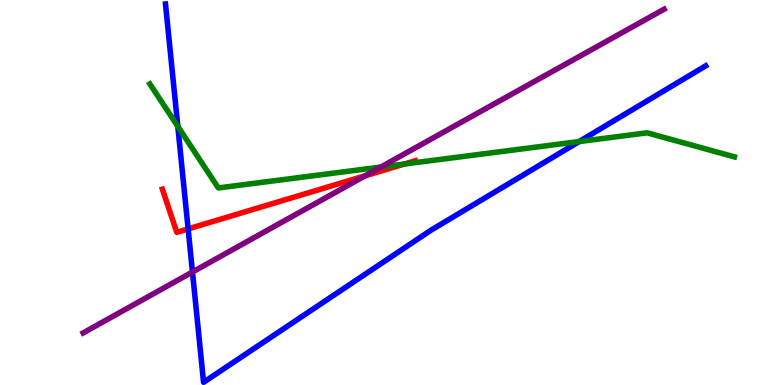[{'lines': ['blue', 'red'], 'intersections': [{'x': 2.43, 'y': 4.05}]}, {'lines': ['green', 'red'], 'intersections': [{'x': 5.22, 'y': 5.74}]}, {'lines': ['purple', 'red'], 'intersections': [{'x': 4.71, 'y': 5.43}]}, {'lines': ['blue', 'green'], 'intersections': [{'x': 2.29, 'y': 6.72}, {'x': 7.47, 'y': 6.32}]}, {'lines': ['blue', 'purple'], 'intersections': [{'x': 2.48, 'y': 2.93}]}, {'lines': ['green', 'purple'], 'intersections': [{'x': 4.91, 'y': 5.66}]}]